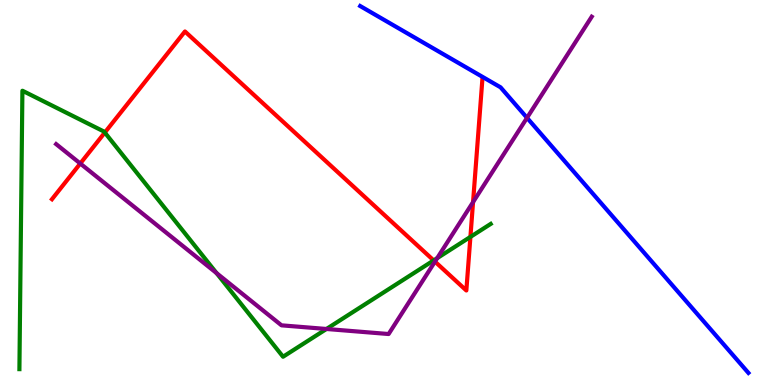[{'lines': ['blue', 'red'], 'intersections': []}, {'lines': ['green', 'red'], 'intersections': [{'x': 1.35, 'y': 6.56}, {'x': 5.6, 'y': 3.24}, {'x': 6.07, 'y': 3.85}]}, {'lines': ['purple', 'red'], 'intersections': [{'x': 1.04, 'y': 5.75}, {'x': 5.61, 'y': 3.2}, {'x': 6.1, 'y': 4.75}]}, {'lines': ['blue', 'green'], 'intersections': []}, {'lines': ['blue', 'purple'], 'intersections': [{'x': 6.8, 'y': 6.94}]}, {'lines': ['green', 'purple'], 'intersections': [{'x': 2.79, 'y': 2.91}, {'x': 4.21, 'y': 1.46}, {'x': 5.64, 'y': 3.29}]}]